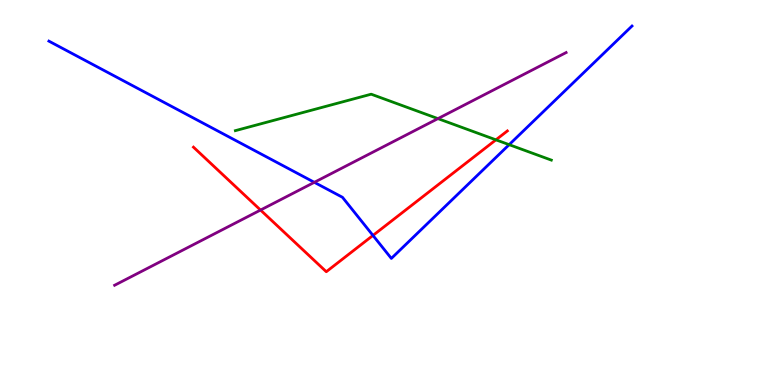[{'lines': ['blue', 'red'], 'intersections': [{'x': 4.81, 'y': 3.88}]}, {'lines': ['green', 'red'], 'intersections': [{'x': 6.4, 'y': 6.37}]}, {'lines': ['purple', 'red'], 'intersections': [{'x': 3.36, 'y': 4.54}]}, {'lines': ['blue', 'green'], 'intersections': [{'x': 6.57, 'y': 6.24}]}, {'lines': ['blue', 'purple'], 'intersections': [{'x': 4.06, 'y': 5.26}]}, {'lines': ['green', 'purple'], 'intersections': [{'x': 5.65, 'y': 6.92}]}]